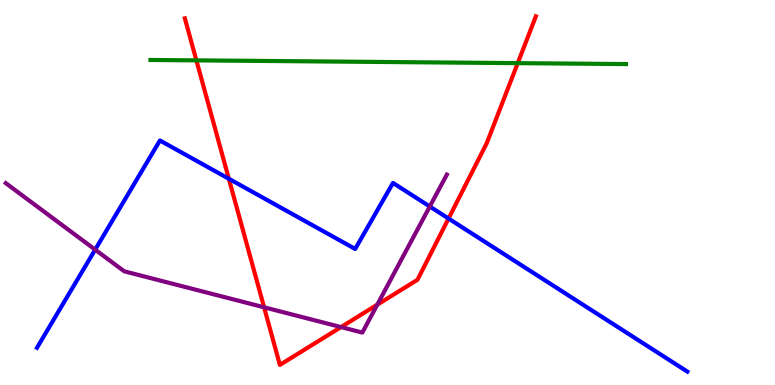[{'lines': ['blue', 'red'], 'intersections': [{'x': 2.95, 'y': 5.36}, {'x': 5.79, 'y': 4.32}]}, {'lines': ['green', 'red'], 'intersections': [{'x': 2.53, 'y': 8.43}, {'x': 6.68, 'y': 8.36}]}, {'lines': ['purple', 'red'], 'intersections': [{'x': 3.41, 'y': 2.02}, {'x': 4.4, 'y': 1.5}, {'x': 4.87, 'y': 2.09}]}, {'lines': ['blue', 'green'], 'intersections': []}, {'lines': ['blue', 'purple'], 'intersections': [{'x': 1.23, 'y': 3.52}, {'x': 5.55, 'y': 4.64}]}, {'lines': ['green', 'purple'], 'intersections': []}]